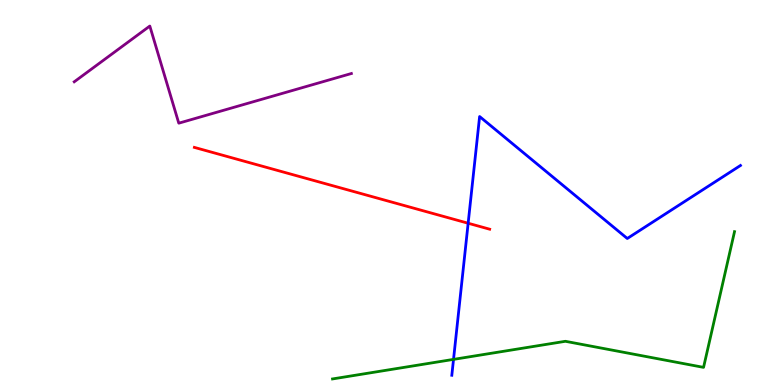[{'lines': ['blue', 'red'], 'intersections': [{'x': 6.04, 'y': 4.2}]}, {'lines': ['green', 'red'], 'intersections': []}, {'lines': ['purple', 'red'], 'intersections': []}, {'lines': ['blue', 'green'], 'intersections': [{'x': 5.85, 'y': 0.665}]}, {'lines': ['blue', 'purple'], 'intersections': []}, {'lines': ['green', 'purple'], 'intersections': []}]